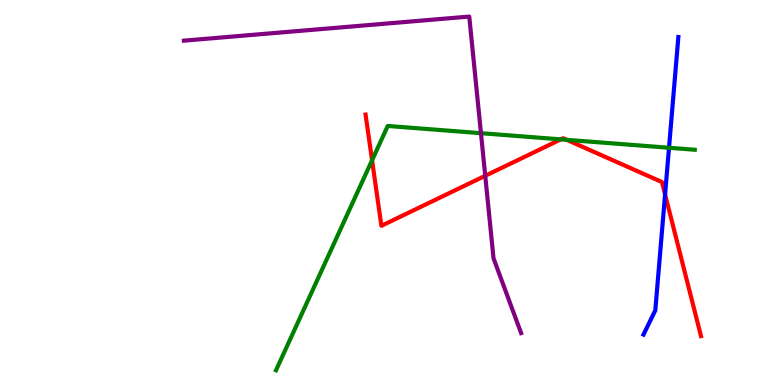[{'lines': ['blue', 'red'], 'intersections': [{'x': 8.58, 'y': 4.95}]}, {'lines': ['green', 'red'], 'intersections': [{'x': 4.8, 'y': 5.84}, {'x': 7.24, 'y': 6.38}, {'x': 7.31, 'y': 6.37}]}, {'lines': ['purple', 'red'], 'intersections': [{'x': 6.26, 'y': 5.43}]}, {'lines': ['blue', 'green'], 'intersections': [{'x': 8.63, 'y': 6.16}]}, {'lines': ['blue', 'purple'], 'intersections': []}, {'lines': ['green', 'purple'], 'intersections': [{'x': 6.21, 'y': 6.54}]}]